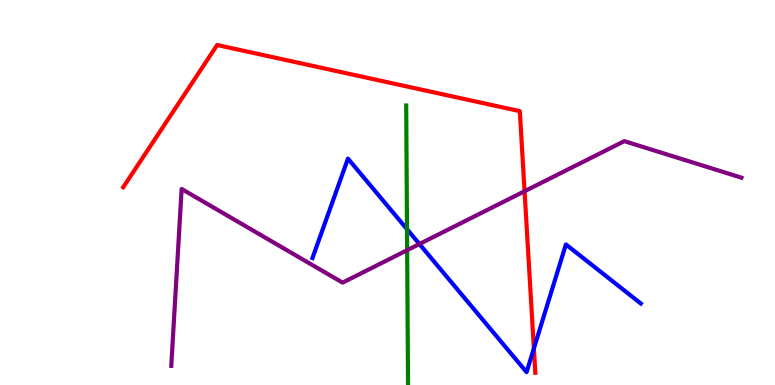[{'lines': ['blue', 'red'], 'intersections': [{'x': 6.89, 'y': 0.948}]}, {'lines': ['green', 'red'], 'intersections': []}, {'lines': ['purple', 'red'], 'intersections': [{'x': 6.77, 'y': 5.03}]}, {'lines': ['blue', 'green'], 'intersections': [{'x': 5.25, 'y': 4.05}]}, {'lines': ['blue', 'purple'], 'intersections': [{'x': 5.41, 'y': 3.66}]}, {'lines': ['green', 'purple'], 'intersections': [{'x': 5.25, 'y': 3.5}]}]